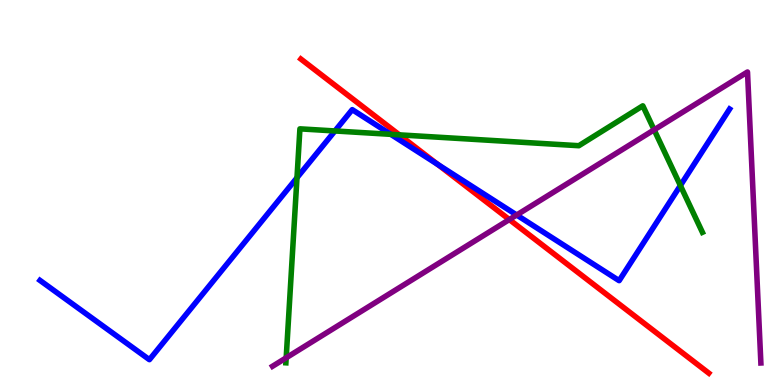[{'lines': ['blue', 'red'], 'intersections': [{'x': 5.65, 'y': 5.73}]}, {'lines': ['green', 'red'], 'intersections': [{'x': 5.15, 'y': 6.5}]}, {'lines': ['purple', 'red'], 'intersections': [{'x': 6.57, 'y': 4.3}]}, {'lines': ['blue', 'green'], 'intersections': [{'x': 3.83, 'y': 5.38}, {'x': 4.32, 'y': 6.6}, {'x': 5.04, 'y': 6.51}, {'x': 8.78, 'y': 5.18}]}, {'lines': ['blue', 'purple'], 'intersections': [{'x': 6.67, 'y': 4.42}]}, {'lines': ['green', 'purple'], 'intersections': [{'x': 3.69, 'y': 0.706}, {'x': 8.44, 'y': 6.63}]}]